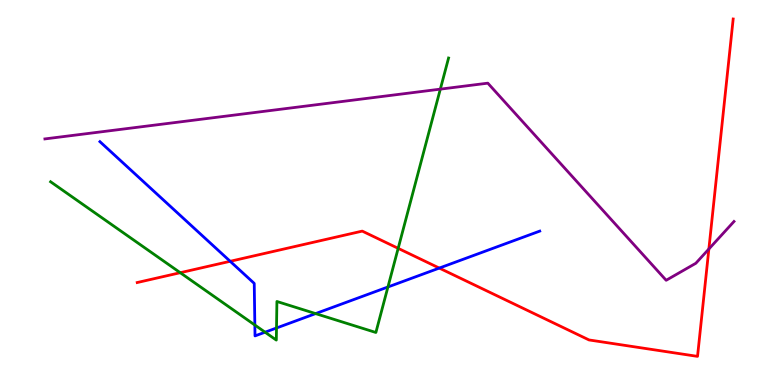[{'lines': ['blue', 'red'], 'intersections': [{'x': 2.97, 'y': 3.21}, {'x': 5.67, 'y': 3.04}]}, {'lines': ['green', 'red'], 'intersections': [{'x': 2.33, 'y': 2.92}, {'x': 5.14, 'y': 3.55}]}, {'lines': ['purple', 'red'], 'intersections': [{'x': 9.15, 'y': 3.53}]}, {'lines': ['blue', 'green'], 'intersections': [{'x': 3.29, 'y': 1.56}, {'x': 3.42, 'y': 1.37}, {'x': 3.57, 'y': 1.48}, {'x': 4.07, 'y': 1.85}, {'x': 5.01, 'y': 2.55}]}, {'lines': ['blue', 'purple'], 'intersections': []}, {'lines': ['green', 'purple'], 'intersections': [{'x': 5.68, 'y': 7.68}]}]